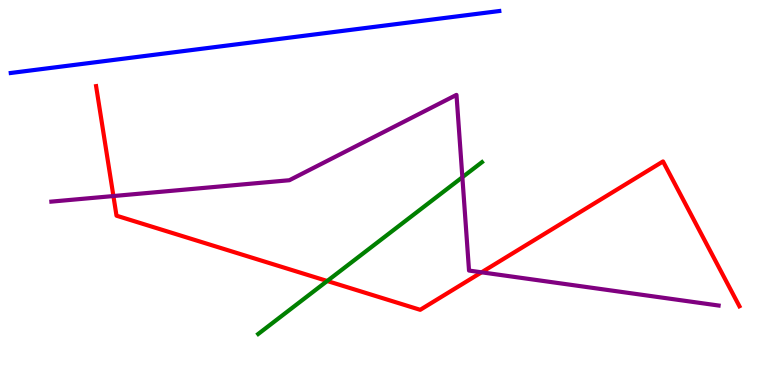[{'lines': ['blue', 'red'], 'intersections': []}, {'lines': ['green', 'red'], 'intersections': [{'x': 4.22, 'y': 2.7}]}, {'lines': ['purple', 'red'], 'intersections': [{'x': 1.46, 'y': 4.91}, {'x': 6.21, 'y': 2.93}]}, {'lines': ['blue', 'green'], 'intersections': []}, {'lines': ['blue', 'purple'], 'intersections': []}, {'lines': ['green', 'purple'], 'intersections': [{'x': 5.97, 'y': 5.4}]}]